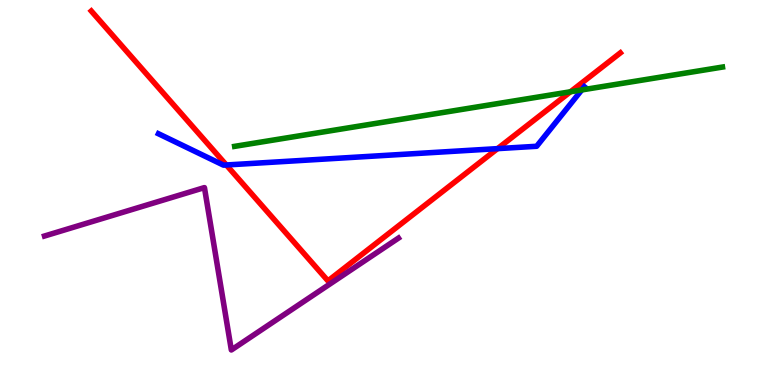[{'lines': ['blue', 'red'], 'intersections': [{'x': 2.92, 'y': 5.71}, {'x': 6.42, 'y': 6.14}]}, {'lines': ['green', 'red'], 'intersections': [{'x': 7.36, 'y': 7.62}]}, {'lines': ['purple', 'red'], 'intersections': []}, {'lines': ['blue', 'green'], 'intersections': [{'x': 7.51, 'y': 7.66}]}, {'lines': ['blue', 'purple'], 'intersections': []}, {'lines': ['green', 'purple'], 'intersections': []}]